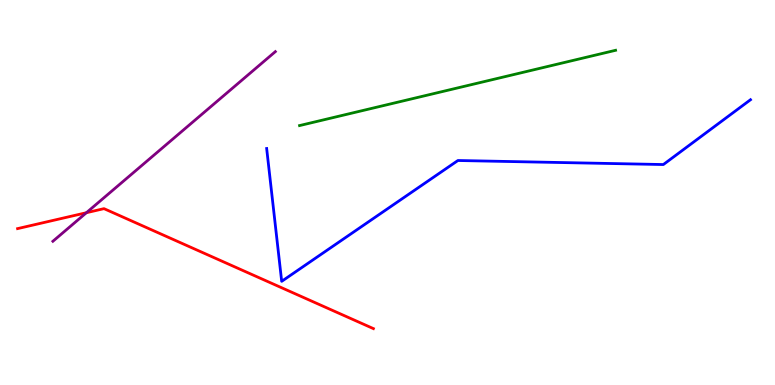[{'lines': ['blue', 'red'], 'intersections': []}, {'lines': ['green', 'red'], 'intersections': []}, {'lines': ['purple', 'red'], 'intersections': [{'x': 1.11, 'y': 4.47}]}, {'lines': ['blue', 'green'], 'intersections': []}, {'lines': ['blue', 'purple'], 'intersections': []}, {'lines': ['green', 'purple'], 'intersections': []}]